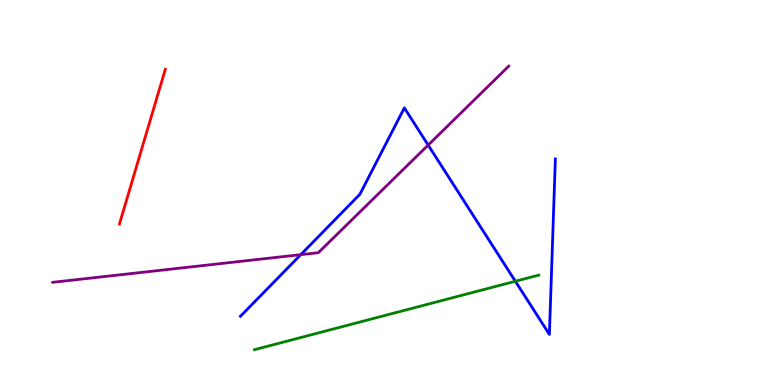[{'lines': ['blue', 'red'], 'intersections': []}, {'lines': ['green', 'red'], 'intersections': []}, {'lines': ['purple', 'red'], 'intersections': []}, {'lines': ['blue', 'green'], 'intersections': [{'x': 6.65, 'y': 2.69}]}, {'lines': ['blue', 'purple'], 'intersections': [{'x': 3.88, 'y': 3.39}, {'x': 5.52, 'y': 6.23}]}, {'lines': ['green', 'purple'], 'intersections': []}]